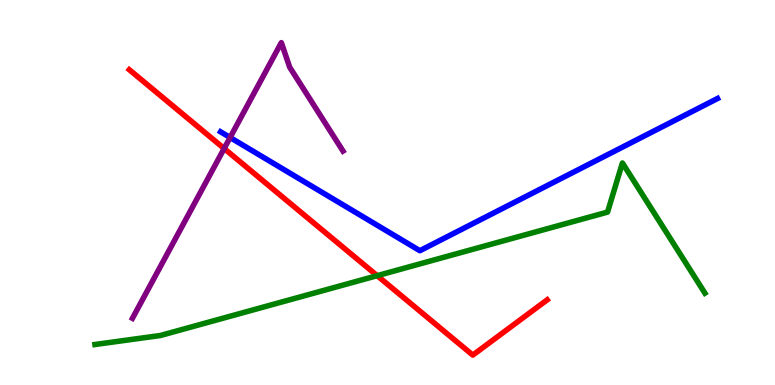[{'lines': ['blue', 'red'], 'intersections': []}, {'lines': ['green', 'red'], 'intersections': [{'x': 4.87, 'y': 2.84}]}, {'lines': ['purple', 'red'], 'intersections': [{'x': 2.89, 'y': 6.14}]}, {'lines': ['blue', 'green'], 'intersections': []}, {'lines': ['blue', 'purple'], 'intersections': [{'x': 2.97, 'y': 6.43}]}, {'lines': ['green', 'purple'], 'intersections': []}]